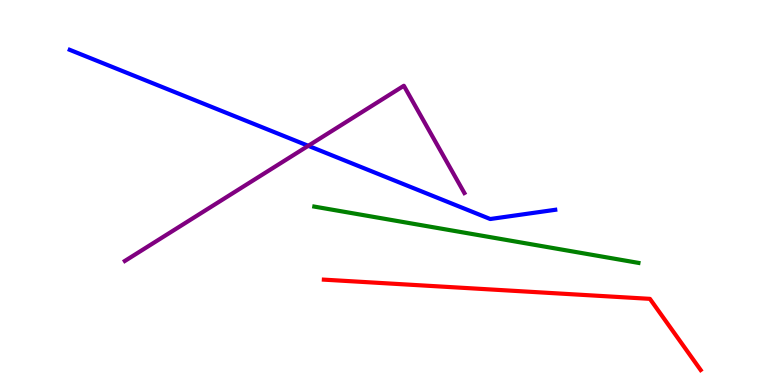[{'lines': ['blue', 'red'], 'intersections': []}, {'lines': ['green', 'red'], 'intersections': []}, {'lines': ['purple', 'red'], 'intersections': []}, {'lines': ['blue', 'green'], 'intersections': []}, {'lines': ['blue', 'purple'], 'intersections': [{'x': 3.98, 'y': 6.21}]}, {'lines': ['green', 'purple'], 'intersections': []}]